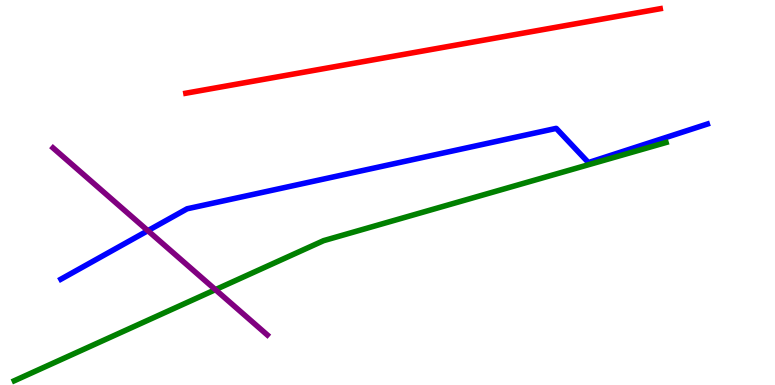[{'lines': ['blue', 'red'], 'intersections': []}, {'lines': ['green', 'red'], 'intersections': []}, {'lines': ['purple', 'red'], 'intersections': []}, {'lines': ['blue', 'green'], 'intersections': []}, {'lines': ['blue', 'purple'], 'intersections': [{'x': 1.91, 'y': 4.01}]}, {'lines': ['green', 'purple'], 'intersections': [{'x': 2.78, 'y': 2.48}]}]